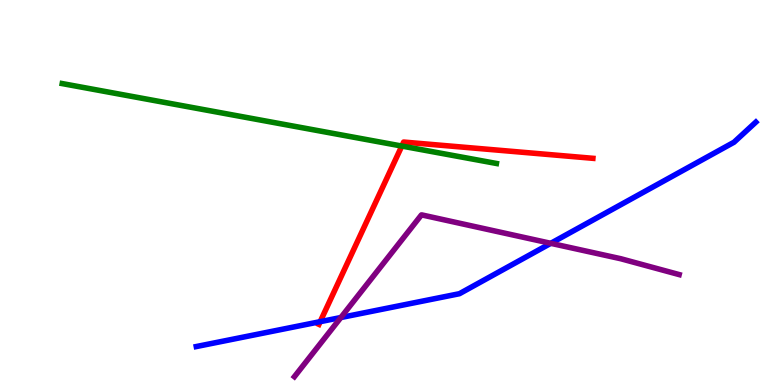[{'lines': ['blue', 'red'], 'intersections': [{'x': 4.13, 'y': 1.64}]}, {'lines': ['green', 'red'], 'intersections': [{'x': 5.18, 'y': 6.21}]}, {'lines': ['purple', 'red'], 'intersections': []}, {'lines': ['blue', 'green'], 'intersections': []}, {'lines': ['blue', 'purple'], 'intersections': [{'x': 4.4, 'y': 1.75}, {'x': 7.11, 'y': 3.68}]}, {'lines': ['green', 'purple'], 'intersections': []}]